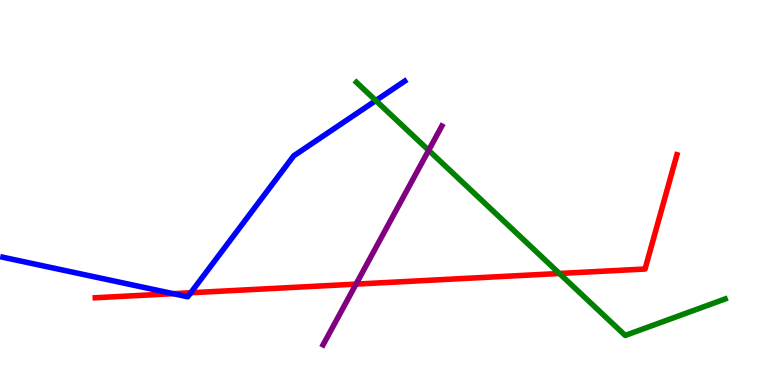[{'lines': ['blue', 'red'], 'intersections': [{'x': 2.23, 'y': 2.37}, {'x': 2.46, 'y': 2.4}]}, {'lines': ['green', 'red'], 'intersections': [{'x': 7.22, 'y': 2.9}]}, {'lines': ['purple', 'red'], 'intersections': [{'x': 4.59, 'y': 2.62}]}, {'lines': ['blue', 'green'], 'intersections': [{'x': 4.85, 'y': 7.39}]}, {'lines': ['blue', 'purple'], 'intersections': []}, {'lines': ['green', 'purple'], 'intersections': [{'x': 5.53, 'y': 6.1}]}]